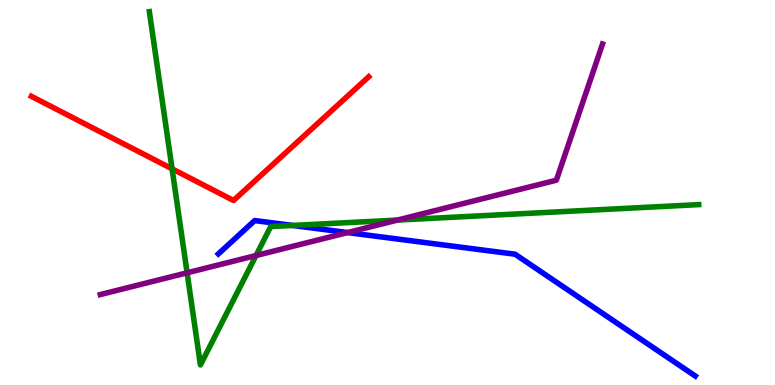[{'lines': ['blue', 'red'], 'intersections': []}, {'lines': ['green', 'red'], 'intersections': [{'x': 2.22, 'y': 5.62}]}, {'lines': ['purple', 'red'], 'intersections': []}, {'lines': ['blue', 'green'], 'intersections': [{'x': 3.77, 'y': 4.14}]}, {'lines': ['blue', 'purple'], 'intersections': [{'x': 4.48, 'y': 3.96}]}, {'lines': ['green', 'purple'], 'intersections': [{'x': 2.41, 'y': 2.91}, {'x': 3.3, 'y': 3.36}, {'x': 5.13, 'y': 4.28}]}]